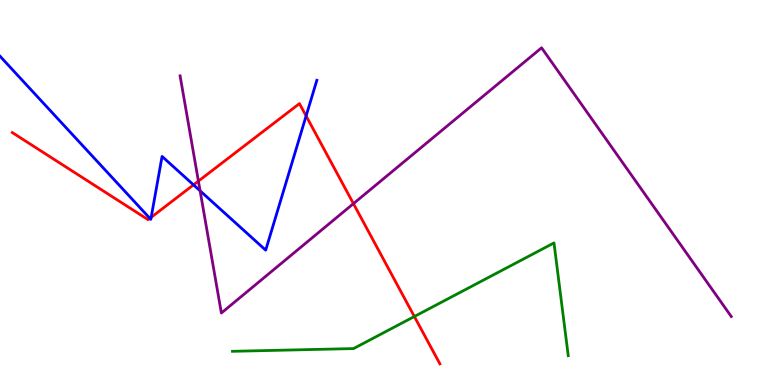[{'lines': ['blue', 'red'], 'intersections': [{'x': 1.93, 'y': 4.33}, {'x': 1.95, 'y': 4.36}, {'x': 2.5, 'y': 5.2}, {'x': 3.95, 'y': 6.99}]}, {'lines': ['green', 'red'], 'intersections': [{'x': 5.35, 'y': 1.78}]}, {'lines': ['purple', 'red'], 'intersections': [{'x': 2.56, 'y': 5.3}, {'x': 4.56, 'y': 4.71}]}, {'lines': ['blue', 'green'], 'intersections': []}, {'lines': ['blue', 'purple'], 'intersections': [{'x': 2.58, 'y': 5.04}]}, {'lines': ['green', 'purple'], 'intersections': []}]